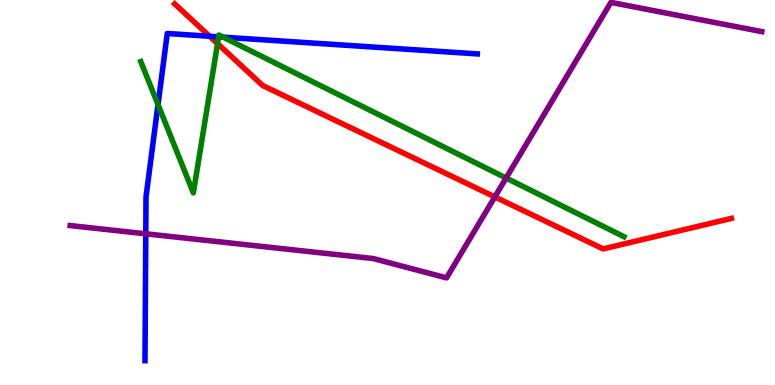[{'lines': ['blue', 'red'], 'intersections': [{'x': 2.7, 'y': 9.06}]}, {'lines': ['green', 'red'], 'intersections': [{'x': 2.81, 'y': 8.87}]}, {'lines': ['purple', 'red'], 'intersections': [{'x': 6.38, 'y': 4.89}]}, {'lines': ['blue', 'green'], 'intersections': [{'x': 2.04, 'y': 7.28}, {'x': 2.82, 'y': 9.04}, {'x': 2.88, 'y': 9.03}]}, {'lines': ['blue', 'purple'], 'intersections': [{'x': 1.88, 'y': 3.93}]}, {'lines': ['green', 'purple'], 'intersections': [{'x': 6.53, 'y': 5.38}]}]